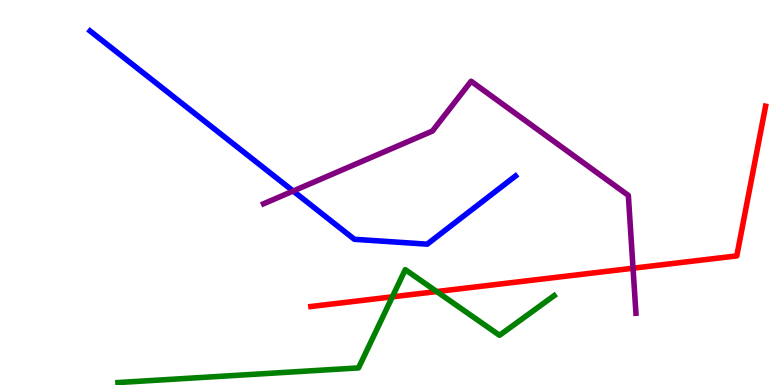[{'lines': ['blue', 'red'], 'intersections': []}, {'lines': ['green', 'red'], 'intersections': [{'x': 5.06, 'y': 2.29}, {'x': 5.64, 'y': 2.43}]}, {'lines': ['purple', 'red'], 'intersections': [{'x': 8.17, 'y': 3.03}]}, {'lines': ['blue', 'green'], 'intersections': []}, {'lines': ['blue', 'purple'], 'intersections': [{'x': 3.78, 'y': 5.04}]}, {'lines': ['green', 'purple'], 'intersections': []}]